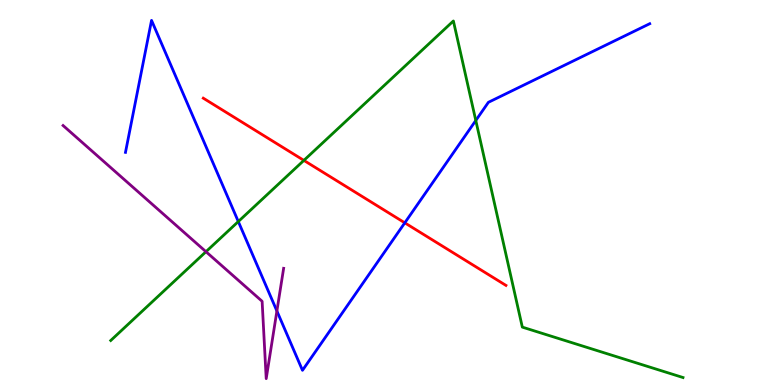[{'lines': ['blue', 'red'], 'intersections': [{'x': 5.22, 'y': 4.21}]}, {'lines': ['green', 'red'], 'intersections': [{'x': 3.92, 'y': 5.83}]}, {'lines': ['purple', 'red'], 'intersections': []}, {'lines': ['blue', 'green'], 'intersections': [{'x': 3.07, 'y': 4.25}, {'x': 6.14, 'y': 6.87}]}, {'lines': ['blue', 'purple'], 'intersections': [{'x': 3.57, 'y': 1.92}]}, {'lines': ['green', 'purple'], 'intersections': [{'x': 2.66, 'y': 3.46}]}]